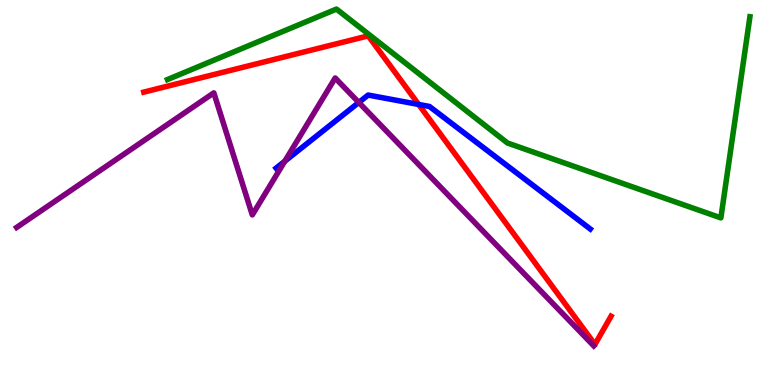[{'lines': ['blue', 'red'], 'intersections': [{'x': 5.4, 'y': 7.29}]}, {'lines': ['green', 'red'], 'intersections': []}, {'lines': ['purple', 'red'], 'intersections': []}, {'lines': ['blue', 'green'], 'intersections': []}, {'lines': ['blue', 'purple'], 'intersections': [{'x': 3.67, 'y': 5.81}, {'x': 4.63, 'y': 7.34}]}, {'lines': ['green', 'purple'], 'intersections': []}]